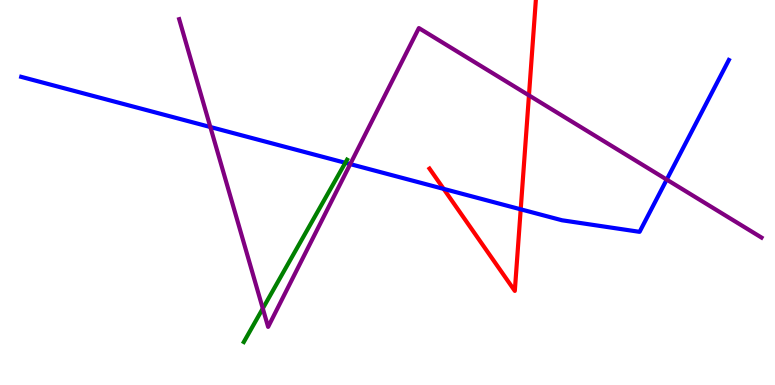[{'lines': ['blue', 'red'], 'intersections': [{'x': 5.72, 'y': 5.09}, {'x': 6.72, 'y': 4.56}]}, {'lines': ['green', 'red'], 'intersections': []}, {'lines': ['purple', 'red'], 'intersections': [{'x': 6.83, 'y': 7.52}]}, {'lines': ['blue', 'green'], 'intersections': [{'x': 4.46, 'y': 5.77}]}, {'lines': ['blue', 'purple'], 'intersections': [{'x': 2.71, 'y': 6.7}, {'x': 4.52, 'y': 5.74}, {'x': 8.6, 'y': 5.33}]}, {'lines': ['green', 'purple'], 'intersections': [{'x': 3.39, 'y': 1.99}]}]